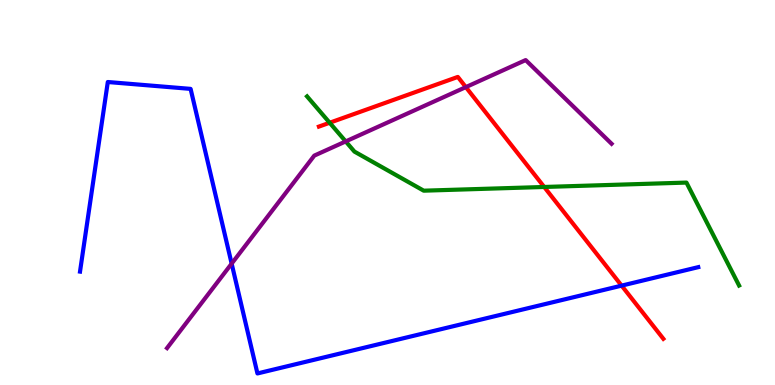[{'lines': ['blue', 'red'], 'intersections': [{'x': 8.02, 'y': 2.58}]}, {'lines': ['green', 'red'], 'intersections': [{'x': 4.25, 'y': 6.81}, {'x': 7.02, 'y': 5.14}]}, {'lines': ['purple', 'red'], 'intersections': [{'x': 6.01, 'y': 7.74}]}, {'lines': ['blue', 'green'], 'intersections': []}, {'lines': ['blue', 'purple'], 'intersections': [{'x': 2.99, 'y': 3.15}]}, {'lines': ['green', 'purple'], 'intersections': [{'x': 4.46, 'y': 6.33}]}]